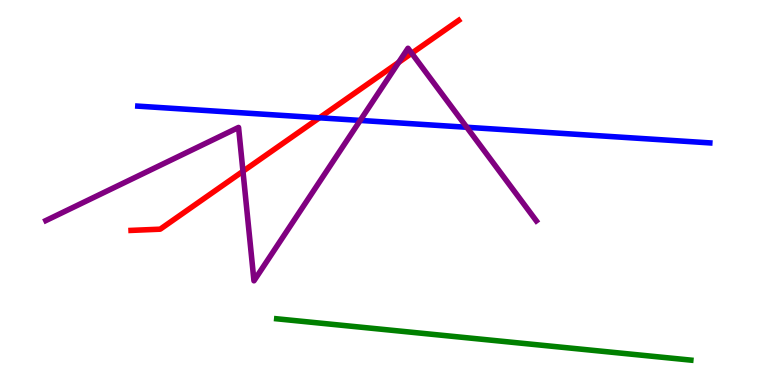[{'lines': ['blue', 'red'], 'intersections': [{'x': 4.12, 'y': 6.94}]}, {'lines': ['green', 'red'], 'intersections': []}, {'lines': ['purple', 'red'], 'intersections': [{'x': 3.14, 'y': 5.55}, {'x': 5.14, 'y': 8.38}, {'x': 5.31, 'y': 8.62}]}, {'lines': ['blue', 'green'], 'intersections': []}, {'lines': ['blue', 'purple'], 'intersections': [{'x': 4.65, 'y': 6.87}, {'x': 6.02, 'y': 6.69}]}, {'lines': ['green', 'purple'], 'intersections': []}]